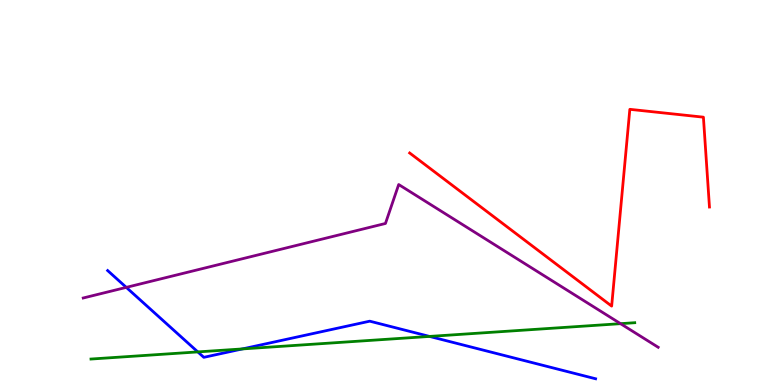[{'lines': ['blue', 'red'], 'intersections': []}, {'lines': ['green', 'red'], 'intersections': []}, {'lines': ['purple', 'red'], 'intersections': []}, {'lines': ['blue', 'green'], 'intersections': [{'x': 2.55, 'y': 0.86}, {'x': 3.13, 'y': 0.937}, {'x': 5.54, 'y': 1.26}]}, {'lines': ['blue', 'purple'], 'intersections': [{'x': 1.63, 'y': 2.54}]}, {'lines': ['green', 'purple'], 'intersections': [{'x': 8.01, 'y': 1.59}]}]